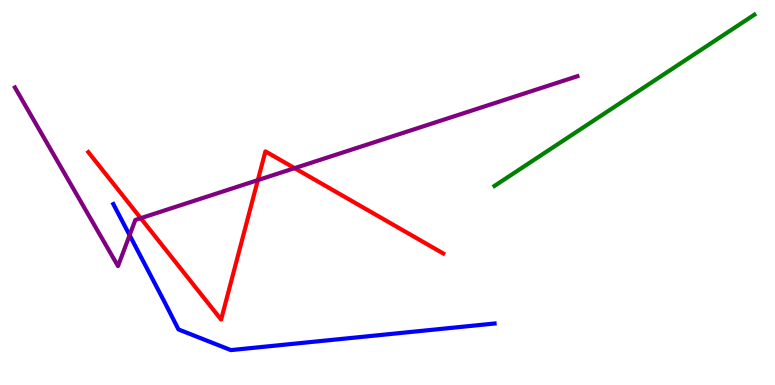[{'lines': ['blue', 'red'], 'intersections': []}, {'lines': ['green', 'red'], 'intersections': []}, {'lines': ['purple', 'red'], 'intersections': [{'x': 1.82, 'y': 4.33}, {'x': 3.33, 'y': 5.32}, {'x': 3.8, 'y': 5.63}]}, {'lines': ['blue', 'green'], 'intersections': []}, {'lines': ['blue', 'purple'], 'intersections': [{'x': 1.67, 'y': 3.89}]}, {'lines': ['green', 'purple'], 'intersections': []}]